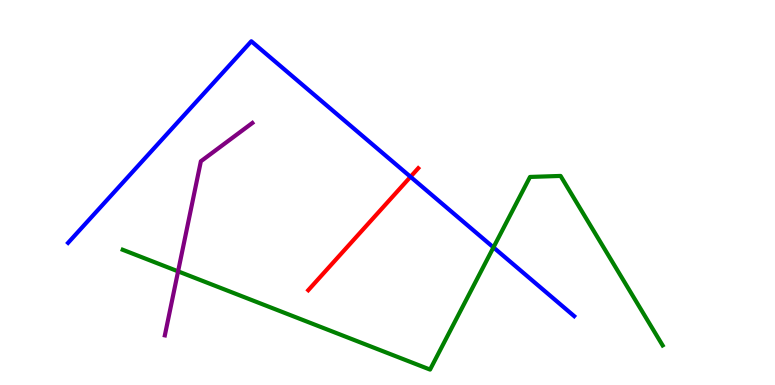[{'lines': ['blue', 'red'], 'intersections': [{'x': 5.3, 'y': 5.41}]}, {'lines': ['green', 'red'], 'intersections': []}, {'lines': ['purple', 'red'], 'intersections': []}, {'lines': ['blue', 'green'], 'intersections': [{'x': 6.37, 'y': 3.57}]}, {'lines': ['blue', 'purple'], 'intersections': []}, {'lines': ['green', 'purple'], 'intersections': [{'x': 2.3, 'y': 2.95}]}]